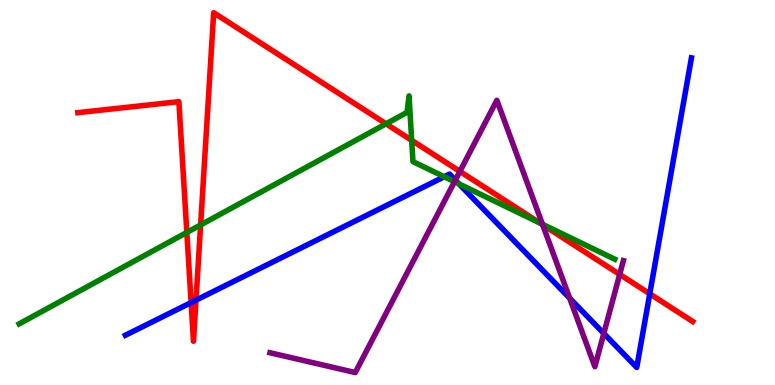[{'lines': ['blue', 'red'], 'intersections': [{'x': 2.47, 'y': 2.14}, {'x': 2.53, 'y': 2.2}, {'x': 8.38, 'y': 2.37}]}, {'lines': ['green', 'red'], 'intersections': [{'x': 2.41, 'y': 3.96}, {'x': 2.59, 'y': 4.16}, {'x': 4.98, 'y': 6.78}, {'x': 5.31, 'y': 6.35}, {'x': 6.97, 'y': 4.21}]}, {'lines': ['purple', 'red'], 'intersections': [{'x': 5.93, 'y': 5.55}, {'x': 7.0, 'y': 4.16}, {'x': 8.0, 'y': 2.87}]}, {'lines': ['blue', 'green'], 'intersections': [{'x': 5.73, 'y': 5.41}, {'x': 5.92, 'y': 5.22}]}, {'lines': ['blue', 'purple'], 'intersections': [{'x': 5.88, 'y': 5.32}, {'x': 7.35, 'y': 2.25}, {'x': 7.79, 'y': 1.34}]}, {'lines': ['green', 'purple'], 'intersections': [{'x': 5.86, 'y': 5.28}, {'x': 7.0, 'y': 4.18}]}]